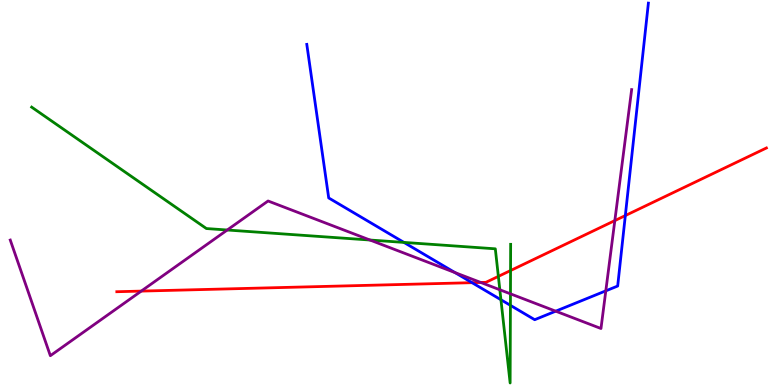[{'lines': ['blue', 'red'], 'intersections': [{'x': 6.09, 'y': 2.66}, {'x': 8.07, 'y': 4.4}]}, {'lines': ['green', 'red'], 'intersections': [{'x': 6.43, 'y': 2.82}, {'x': 6.59, 'y': 2.97}]}, {'lines': ['purple', 'red'], 'intersections': [{'x': 1.82, 'y': 2.44}, {'x': 6.2, 'y': 2.66}, {'x': 7.93, 'y': 4.27}]}, {'lines': ['blue', 'green'], 'intersections': [{'x': 5.21, 'y': 3.7}, {'x': 6.46, 'y': 2.21}, {'x': 6.59, 'y': 2.07}]}, {'lines': ['blue', 'purple'], 'intersections': [{'x': 5.87, 'y': 2.92}, {'x': 7.17, 'y': 1.92}, {'x': 7.82, 'y': 2.45}]}, {'lines': ['green', 'purple'], 'intersections': [{'x': 2.93, 'y': 4.03}, {'x': 4.77, 'y': 3.77}, {'x': 6.45, 'y': 2.47}, {'x': 6.59, 'y': 2.37}]}]